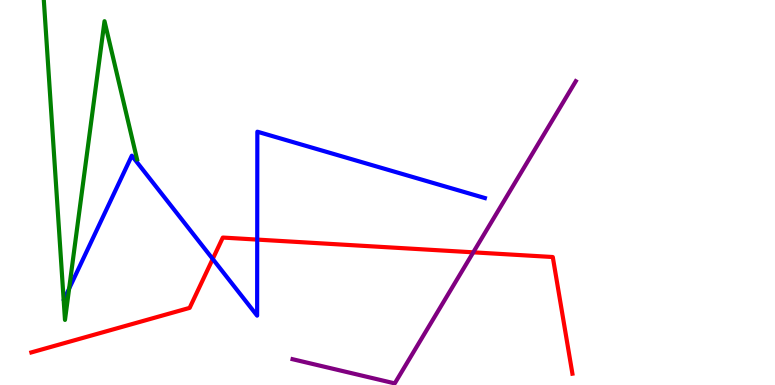[{'lines': ['blue', 'red'], 'intersections': [{'x': 2.74, 'y': 3.27}, {'x': 3.32, 'y': 3.78}]}, {'lines': ['green', 'red'], 'intersections': []}, {'lines': ['purple', 'red'], 'intersections': [{'x': 6.11, 'y': 3.45}]}, {'lines': ['blue', 'green'], 'intersections': [{'x': 0.892, 'y': 2.5}]}, {'lines': ['blue', 'purple'], 'intersections': []}, {'lines': ['green', 'purple'], 'intersections': []}]